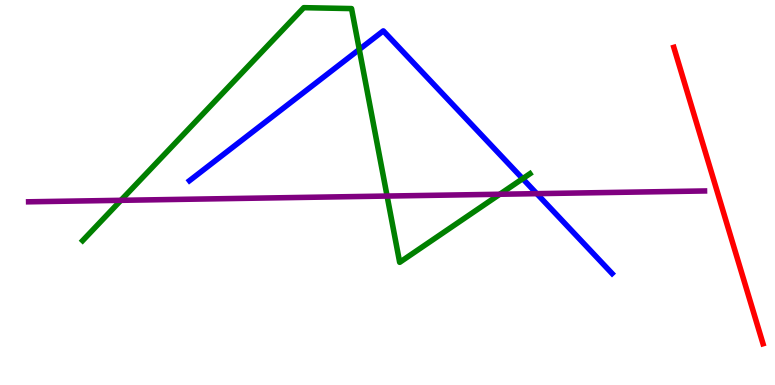[{'lines': ['blue', 'red'], 'intersections': []}, {'lines': ['green', 'red'], 'intersections': []}, {'lines': ['purple', 'red'], 'intersections': []}, {'lines': ['blue', 'green'], 'intersections': [{'x': 4.64, 'y': 8.72}, {'x': 6.74, 'y': 5.36}]}, {'lines': ['blue', 'purple'], 'intersections': [{'x': 6.93, 'y': 4.97}]}, {'lines': ['green', 'purple'], 'intersections': [{'x': 1.56, 'y': 4.8}, {'x': 4.99, 'y': 4.91}, {'x': 6.45, 'y': 4.95}]}]